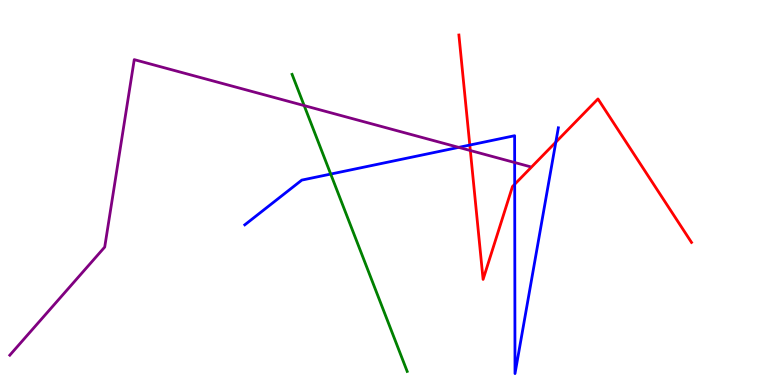[{'lines': ['blue', 'red'], 'intersections': [{'x': 6.06, 'y': 6.23}, {'x': 6.64, 'y': 5.21}, {'x': 7.17, 'y': 6.31}]}, {'lines': ['green', 'red'], 'intersections': []}, {'lines': ['purple', 'red'], 'intersections': [{'x': 6.07, 'y': 6.09}]}, {'lines': ['blue', 'green'], 'intersections': [{'x': 4.27, 'y': 5.48}]}, {'lines': ['blue', 'purple'], 'intersections': [{'x': 5.92, 'y': 6.17}, {'x': 6.64, 'y': 5.78}]}, {'lines': ['green', 'purple'], 'intersections': [{'x': 3.92, 'y': 7.26}]}]